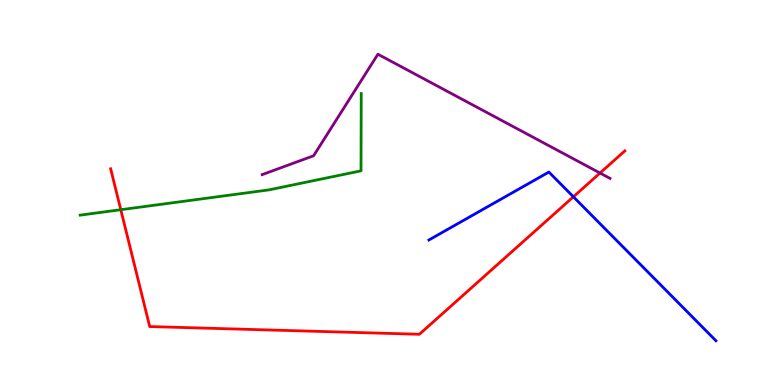[{'lines': ['blue', 'red'], 'intersections': [{'x': 7.4, 'y': 4.89}]}, {'lines': ['green', 'red'], 'intersections': [{'x': 1.56, 'y': 4.55}]}, {'lines': ['purple', 'red'], 'intersections': [{'x': 7.74, 'y': 5.51}]}, {'lines': ['blue', 'green'], 'intersections': []}, {'lines': ['blue', 'purple'], 'intersections': []}, {'lines': ['green', 'purple'], 'intersections': []}]